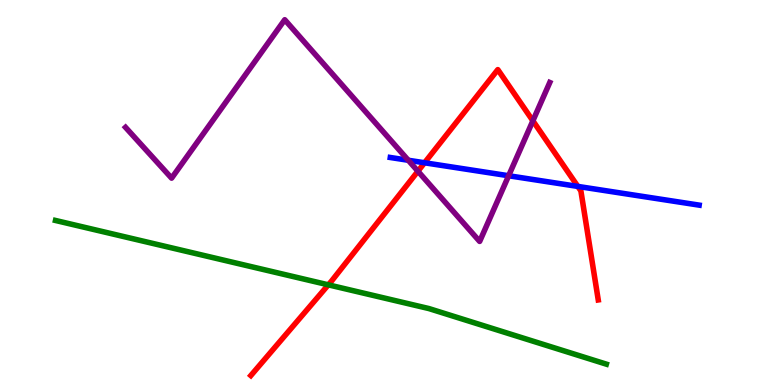[{'lines': ['blue', 'red'], 'intersections': [{'x': 5.48, 'y': 5.77}, {'x': 7.46, 'y': 5.16}]}, {'lines': ['green', 'red'], 'intersections': [{'x': 4.24, 'y': 2.6}]}, {'lines': ['purple', 'red'], 'intersections': [{'x': 5.39, 'y': 5.55}, {'x': 6.88, 'y': 6.86}]}, {'lines': ['blue', 'green'], 'intersections': []}, {'lines': ['blue', 'purple'], 'intersections': [{'x': 5.27, 'y': 5.84}, {'x': 6.56, 'y': 5.44}]}, {'lines': ['green', 'purple'], 'intersections': []}]